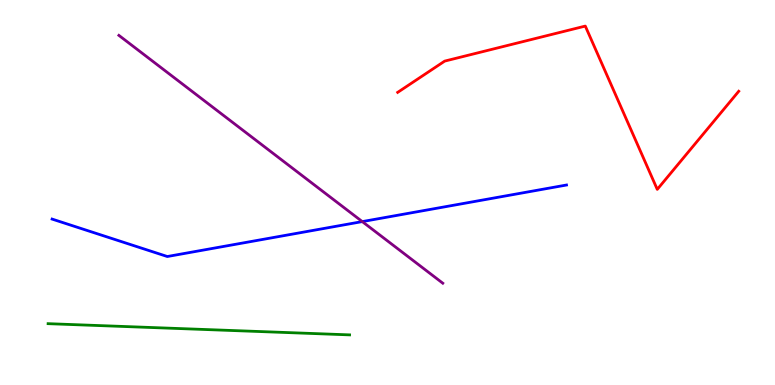[{'lines': ['blue', 'red'], 'intersections': []}, {'lines': ['green', 'red'], 'intersections': []}, {'lines': ['purple', 'red'], 'intersections': []}, {'lines': ['blue', 'green'], 'intersections': []}, {'lines': ['blue', 'purple'], 'intersections': [{'x': 4.67, 'y': 4.24}]}, {'lines': ['green', 'purple'], 'intersections': []}]